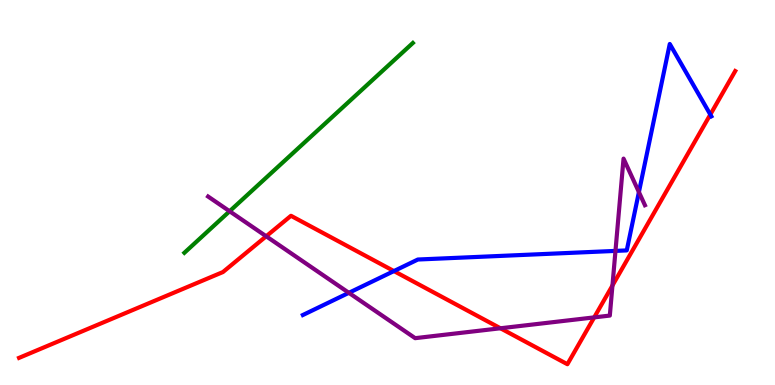[{'lines': ['blue', 'red'], 'intersections': [{'x': 5.08, 'y': 2.96}, {'x': 9.17, 'y': 7.02}]}, {'lines': ['green', 'red'], 'intersections': []}, {'lines': ['purple', 'red'], 'intersections': [{'x': 3.43, 'y': 3.86}, {'x': 6.46, 'y': 1.47}, {'x': 7.67, 'y': 1.76}, {'x': 7.9, 'y': 2.58}]}, {'lines': ['blue', 'green'], 'intersections': []}, {'lines': ['blue', 'purple'], 'intersections': [{'x': 4.5, 'y': 2.39}, {'x': 7.94, 'y': 3.48}, {'x': 8.24, 'y': 5.01}]}, {'lines': ['green', 'purple'], 'intersections': [{'x': 2.96, 'y': 4.51}]}]